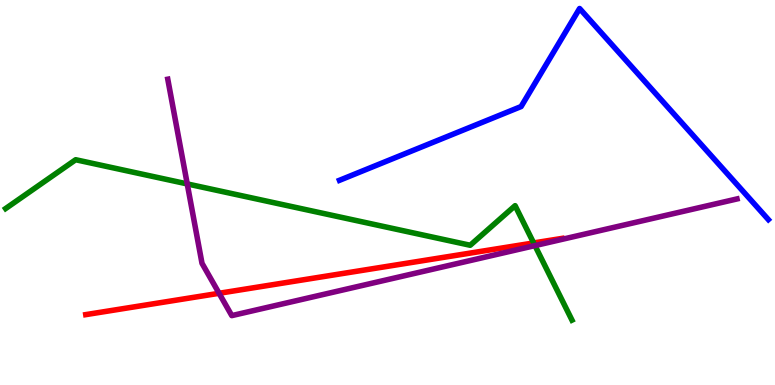[{'lines': ['blue', 'red'], 'intersections': []}, {'lines': ['green', 'red'], 'intersections': [{'x': 6.89, 'y': 3.69}]}, {'lines': ['purple', 'red'], 'intersections': [{'x': 2.83, 'y': 2.38}]}, {'lines': ['blue', 'green'], 'intersections': []}, {'lines': ['blue', 'purple'], 'intersections': []}, {'lines': ['green', 'purple'], 'intersections': [{'x': 2.42, 'y': 5.22}, {'x': 6.9, 'y': 3.62}]}]